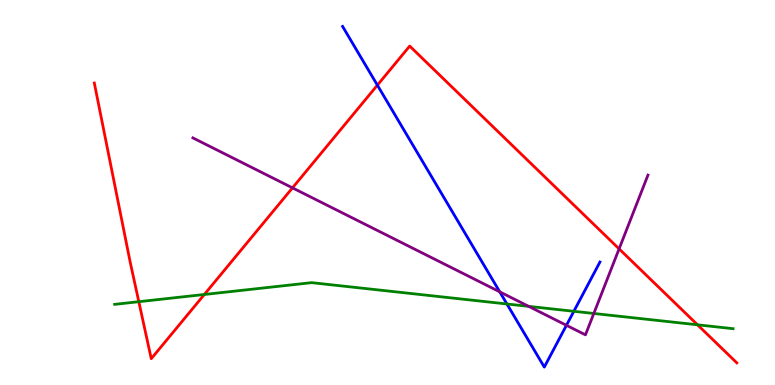[{'lines': ['blue', 'red'], 'intersections': [{'x': 4.87, 'y': 7.79}]}, {'lines': ['green', 'red'], 'intersections': [{'x': 1.79, 'y': 2.16}, {'x': 2.64, 'y': 2.35}, {'x': 9.0, 'y': 1.56}]}, {'lines': ['purple', 'red'], 'intersections': [{'x': 3.77, 'y': 5.12}, {'x': 7.99, 'y': 3.54}]}, {'lines': ['blue', 'green'], 'intersections': [{'x': 6.54, 'y': 2.1}, {'x': 7.4, 'y': 1.91}]}, {'lines': ['blue', 'purple'], 'intersections': [{'x': 6.45, 'y': 2.42}, {'x': 7.31, 'y': 1.55}]}, {'lines': ['green', 'purple'], 'intersections': [{'x': 6.82, 'y': 2.04}, {'x': 7.66, 'y': 1.86}]}]